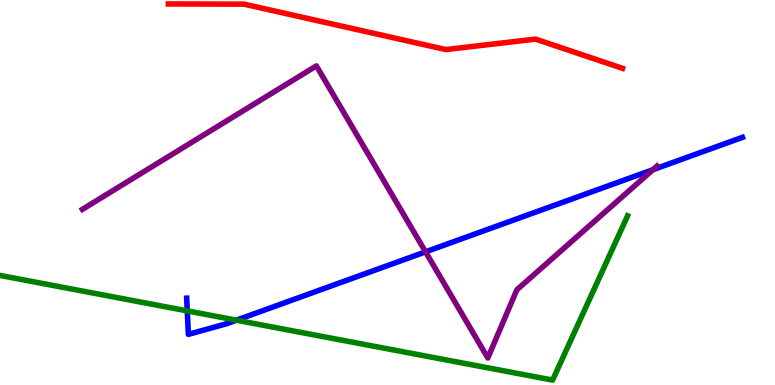[{'lines': ['blue', 'red'], 'intersections': []}, {'lines': ['green', 'red'], 'intersections': []}, {'lines': ['purple', 'red'], 'intersections': []}, {'lines': ['blue', 'green'], 'intersections': [{'x': 2.42, 'y': 1.92}, {'x': 3.05, 'y': 1.68}]}, {'lines': ['blue', 'purple'], 'intersections': [{'x': 5.49, 'y': 3.46}, {'x': 8.43, 'y': 5.59}]}, {'lines': ['green', 'purple'], 'intersections': []}]